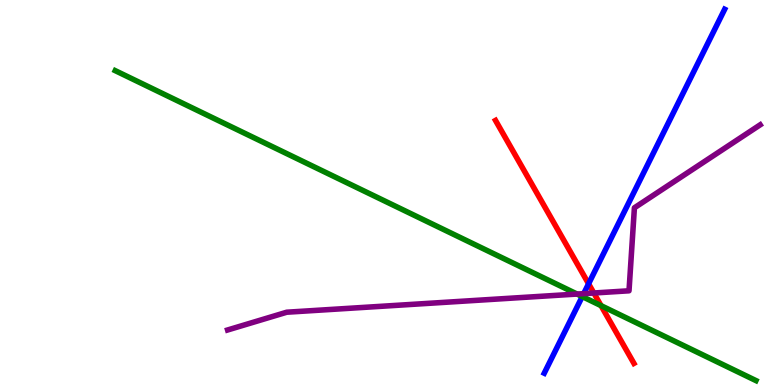[{'lines': ['blue', 'red'], 'intersections': [{'x': 7.59, 'y': 2.63}]}, {'lines': ['green', 'red'], 'intersections': [{'x': 7.76, 'y': 2.06}]}, {'lines': ['purple', 'red'], 'intersections': [{'x': 7.66, 'y': 2.39}]}, {'lines': ['blue', 'green'], 'intersections': [{'x': 7.51, 'y': 2.3}]}, {'lines': ['blue', 'purple'], 'intersections': [{'x': 7.53, 'y': 2.37}]}, {'lines': ['green', 'purple'], 'intersections': [{'x': 7.45, 'y': 2.36}]}]